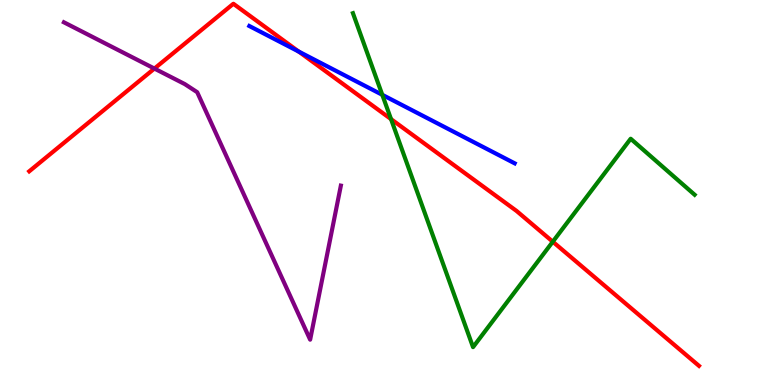[{'lines': ['blue', 'red'], 'intersections': [{'x': 3.85, 'y': 8.66}]}, {'lines': ['green', 'red'], 'intersections': [{'x': 5.05, 'y': 6.91}, {'x': 7.13, 'y': 3.72}]}, {'lines': ['purple', 'red'], 'intersections': [{'x': 1.99, 'y': 8.22}]}, {'lines': ['blue', 'green'], 'intersections': [{'x': 4.93, 'y': 7.54}]}, {'lines': ['blue', 'purple'], 'intersections': []}, {'lines': ['green', 'purple'], 'intersections': []}]